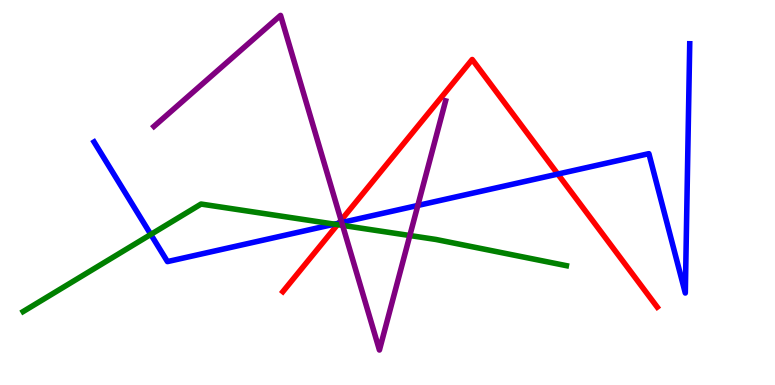[{'lines': ['blue', 'red'], 'intersections': [{'x': 4.37, 'y': 4.2}, {'x': 7.2, 'y': 5.48}]}, {'lines': ['green', 'red'], 'intersections': [{'x': 4.36, 'y': 4.17}]}, {'lines': ['purple', 'red'], 'intersections': [{'x': 4.4, 'y': 4.28}]}, {'lines': ['blue', 'green'], 'intersections': [{'x': 1.95, 'y': 3.91}, {'x': 4.31, 'y': 4.18}]}, {'lines': ['blue', 'purple'], 'intersections': [{'x': 4.41, 'y': 4.22}, {'x': 5.39, 'y': 4.66}]}, {'lines': ['green', 'purple'], 'intersections': [{'x': 4.42, 'y': 4.15}, {'x': 5.29, 'y': 3.88}]}]